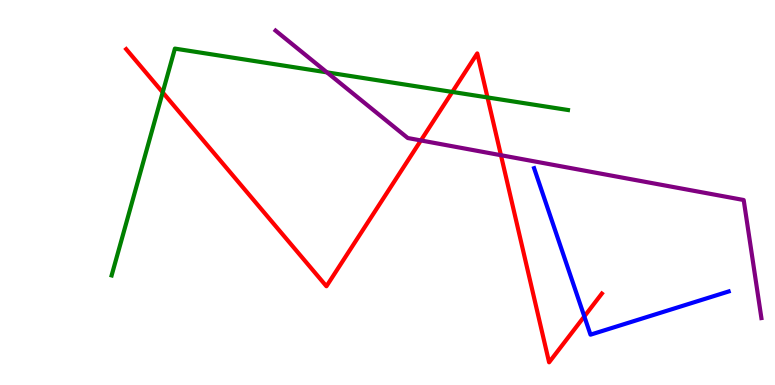[{'lines': ['blue', 'red'], 'intersections': [{'x': 7.54, 'y': 1.78}]}, {'lines': ['green', 'red'], 'intersections': [{'x': 2.1, 'y': 7.6}, {'x': 5.84, 'y': 7.61}, {'x': 6.29, 'y': 7.47}]}, {'lines': ['purple', 'red'], 'intersections': [{'x': 5.43, 'y': 6.35}, {'x': 6.46, 'y': 5.97}]}, {'lines': ['blue', 'green'], 'intersections': []}, {'lines': ['blue', 'purple'], 'intersections': []}, {'lines': ['green', 'purple'], 'intersections': [{'x': 4.22, 'y': 8.12}]}]